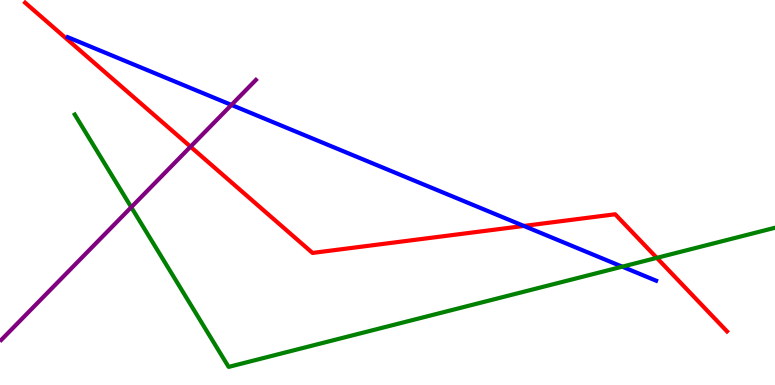[{'lines': ['blue', 'red'], 'intersections': [{'x': 6.76, 'y': 4.13}]}, {'lines': ['green', 'red'], 'intersections': [{'x': 8.47, 'y': 3.3}]}, {'lines': ['purple', 'red'], 'intersections': [{'x': 2.46, 'y': 6.19}]}, {'lines': ['blue', 'green'], 'intersections': [{'x': 8.03, 'y': 3.07}]}, {'lines': ['blue', 'purple'], 'intersections': [{'x': 2.99, 'y': 7.27}]}, {'lines': ['green', 'purple'], 'intersections': [{'x': 1.69, 'y': 4.62}]}]